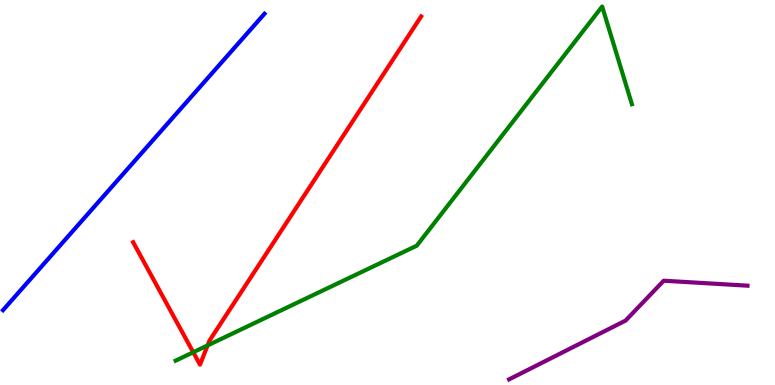[{'lines': ['blue', 'red'], 'intersections': []}, {'lines': ['green', 'red'], 'intersections': [{'x': 2.49, 'y': 0.85}, {'x': 2.68, 'y': 1.03}]}, {'lines': ['purple', 'red'], 'intersections': []}, {'lines': ['blue', 'green'], 'intersections': []}, {'lines': ['blue', 'purple'], 'intersections': []}, {'lines': ['green', 'purple'], 'intersections': []}]